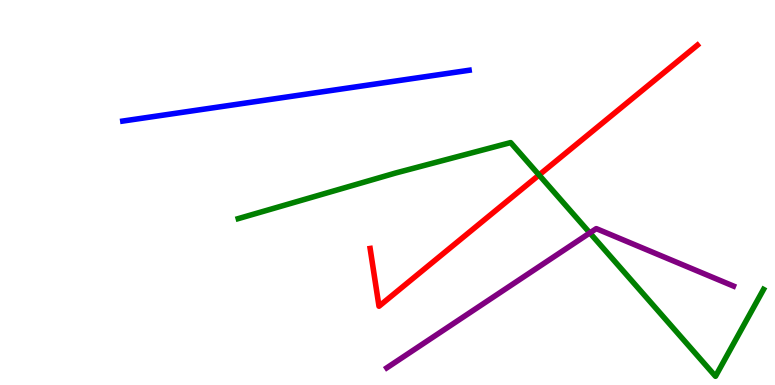[{'lines': ['blue', 'red'], 'intersections': []}, {'lines': ['green', 'red'], 'intersections': [{'x': 6.96, 'y': 5.45}]}, {'lines': ['purple', 'red'], 'intersections': []}, {'lines': ['blue', 'green'], 'intersections': []}, {'lines': ['blue', 'purple'], 'intersections': []}, {'lines': ['green', 'purple'], 'intersections': [{'x': 7.61, 'y': 3.95}]}]